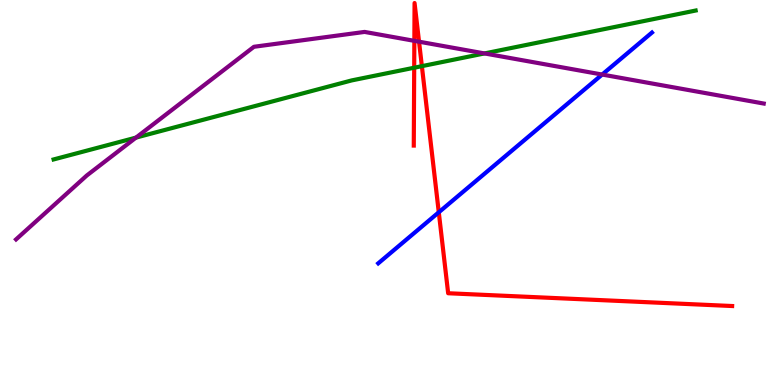[{'lines': ['blue', 'red'], 'intersections': [{'x': 5.66, 'y': 4.49}]}, {'lines': ['green', 'red'], 'intersections': [{'x': 5.34, 'y': 8.24}, {'x': 5.44, 'y': 8.28}]}, {'lines': ['purple', 'red'], 'intersections': [{'x': 5.35, 'y': 8.94}, {'x': 5.41, 'y': 8.92}]}, {'lines': ['blue', 'green'], 'intersections': []}, {'lines': ['blue', 'purple'], 'intersections': [{'x': 7.77, 'y': 8.06}]}, {'lines': ['green', 'purple'], 'intersections': [{'x': 1.75, 'y': 6.43}, {'x': 6.25, 'y': 8.61}]}]